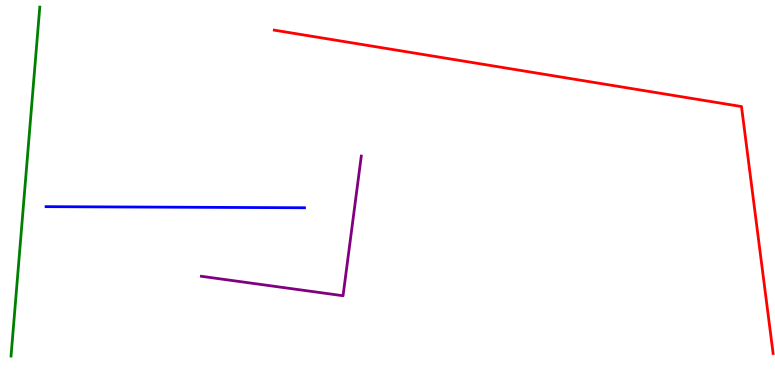[{'lines': ['blue', 'red'], 'intersections': []}, {'lines': ['green', 'red'], 'intersections': []}, {'lines': ['purple', 'red'], 'intersections': []}, {'lines': ['blue', 'green'], 'intersections': []}, {'lines': ['blue', 'purple'], 'intersections': []}, {'lines': ['green', 'purple'], 'intersections': []}]